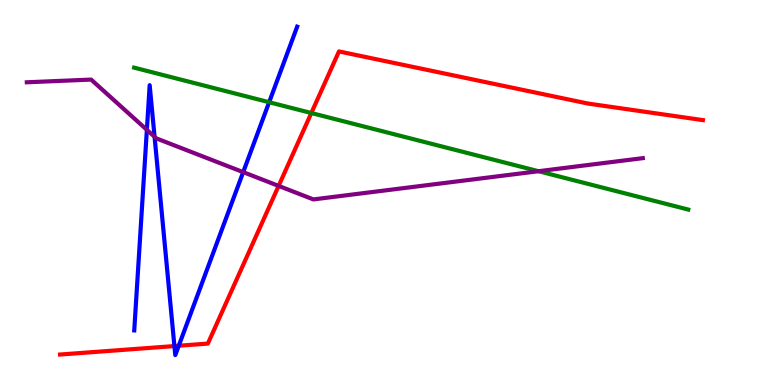[{'lines': ['blue', 'red'], 'intersections': [{'x': 2.25, 'y': 1.01}, {'x': 2.31, 'y': 1.02}]}, {'lines': ['green', 'red'], 'intersections': [{'x': 4.02, 'y': 7.06}]}, {'lines': ['purple', 'red'], 'intersections': [{'x': 3.6, 'y': 5.17}]}, {'lines': ['blue', 'green'], 'intersections': [{'x': 3.47, 'y': 7.34}]}, {'lines': ['blue', 'purple'], 'intersections': [{'x': 1.9, 'y': 6.63}, {'x': 1.99, 'y': 6.45}, {'x': 3.14, 'y': 5.53}]}, {'lines': ['green', 'purple'], 'intersections': [{'x': 6.95, 'y': 5.55}]}]